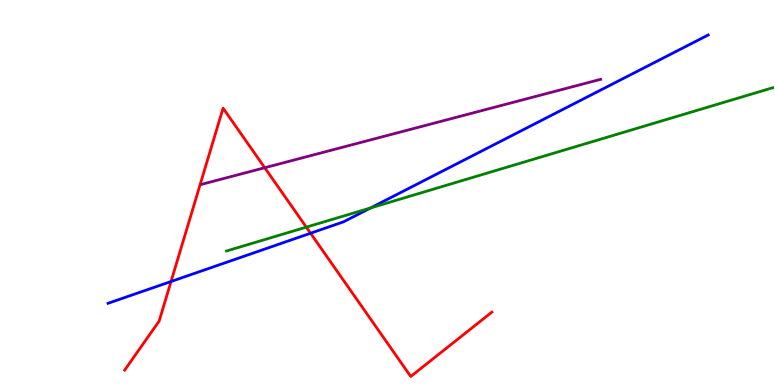[{'lines': ['blue', 'red'], 'intersections': [{'x': 2.21, 'y': 2.69}, {'x': 4.01, 'y': 3.94}]}, {'lines': ['green', 'red'], 'intersections': [{'x': 3.95, 'y': 4.1}]}, {'lines': ['purple', 'red'], 'intersections': [{'x': 3.42, 'y': 5.64}]}, {'lines': ['blue', 'green'], 'intersections': [{'x': 4.78, 'y': 4.6}]}, {'lines': ['blue', 'purple'], 'intersections': []}, {'lines': ['green', 'purple'], 'intersections': []}]